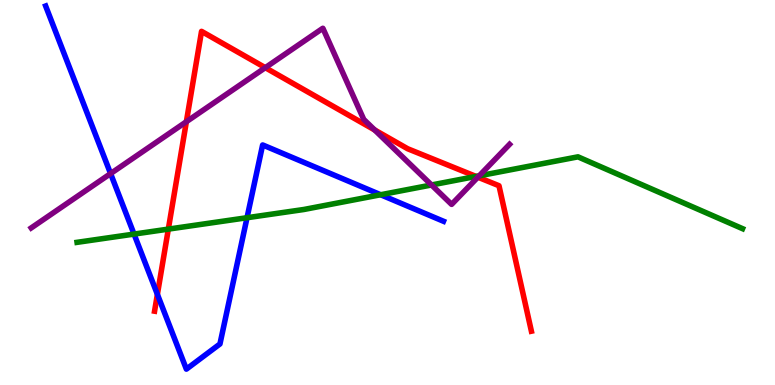[{'lines': ['blue', 'red'], 'intersections': [{'x': 2.03, 'y': 2.35}]}, {'lines': ['green', 'red'], 'intersections': [{'x': 2.17, 'y': 4.05}, {'x': 6.14, 'y': 5.42}]}, {'lines': ['purple', 'red'], 'intersections': [{'x': 2.4, 'y': 6.84}, {'x': 3.42, 'y': 8.24}, {'x': 4.83, 'y': 6.62}, {'x': 6.17, 'y': 5.4}]}, {'lines': ['blue', 'green'], 'intersections': [{'x': 1.73, 'y': 3.92}, {'x': 3.19, 'y': 4.34}, {'x': 4.91, 'y': 4.94}]}, {'lines': ['blue', 'purple'], 'intersections': [{'x': 1.43, 'y': 5.49}]}, {'lines': ['green', 'purple'], 'intersections': [{'x': 5.57, 'y': 5.2}, {'x': 6.18, 'y': 5.43}]}]